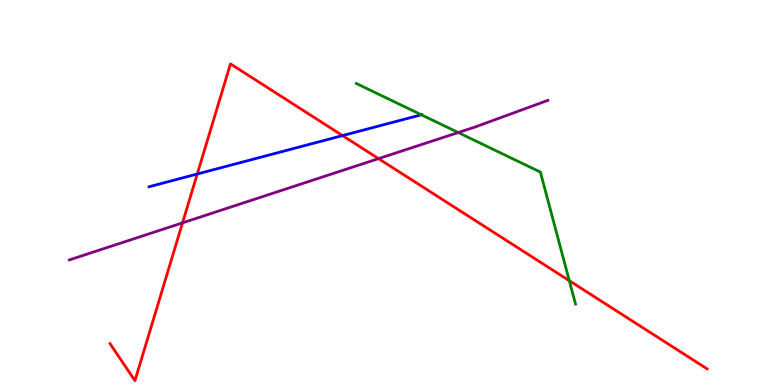[{'lines': ['blue', 'red'], 'intersections': [{'x': 2.55, 'y': 5.48}, {'x': 4.42, 'y': 6.48}]}, {'lines': ['green', 'red'], 'intersections': [{'x': 7.35, 'y': 2.71}]}, {'lines': ['purple', 'red'], 'intersections': [{'x': 2.36, 'y': 4.21}, {'x': 4.88, 'y': 5.88}]}, {'lines': ['blue', 'green'], 'intersections': [{'x': 5.44, 'y': 7.02}]}, {'lines': ['blue', 'purple'], 'intersections': []}, {'lines': ['green', 'purple'], 'intersections': [{'x': 5.91, 'y': 6.56}]}]